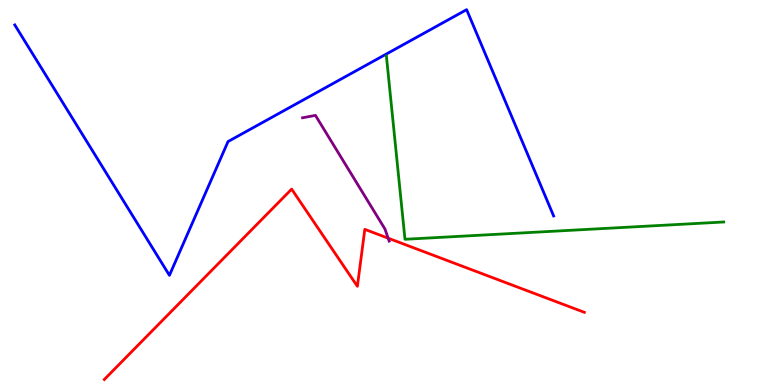[{'lines': ['blue', 'red'], 'intersections': []}, {'lines': ['green', 'red'], 'intersections': []}, {'lines': ['purple', 'red'], 'intersections': [{'x': 5.01, 'y': 3.81}]}, {'lines': ['blue', 'green'], 'intersections': []}, {'lines': ['blue', 'purple'], 'intersections': []}, {'lines': ['green', 'purple'], 'intersections': []}]